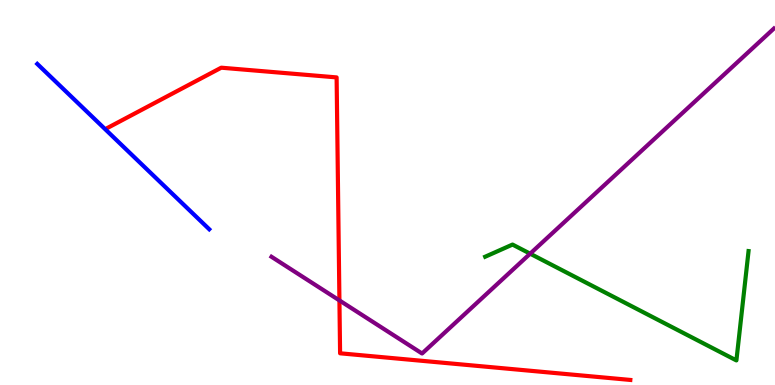[{'lines': ['blue', 'red'], 'intersections': []}, {'lines': ['green', 'red'], 'intersections': []}, {'lines': ['purple', 'red'], 'intersections': [{'x': 4.38, 'y': 2.2}]}, {'lines': ['blue', 'green'], 'intersections': []}, {'lines': ['blue', 'purple'], 'intersections': []}, {'lines': ['green', 'purple'], 'intersections': [{'x': 6.84, 'y': 3.41}]}]